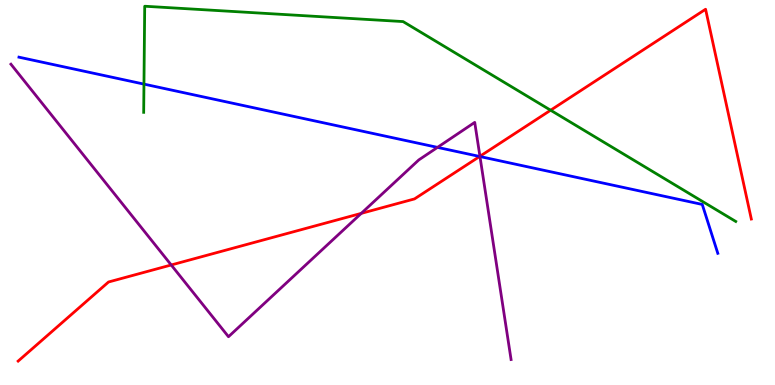[{'lines': ['blue', 'red'], 'intersections': [{'x': 6.19, 'y': 5.94}]}, {'lines': ['green', 'red'], 'intersections': [{'x': 7.1, 'y': 7.14}]}, {'lines': ['purple', 'red'], 'intersections': [{'x': 2.21, 'y': 3.12}, {'x': 4.66, 'y': 4.46}, {'x': 6.19, 'y': 5.94}]}, {'lines': ['blue', 'green'], 'intersections': [{'x': 1.86, 'y': 7.82}]}, {'lines': ['blue', 'purple'], 'intersections': [{'x': 5.65, 'y': 6.17}, {'x': 6.19, 'y': 5.93}]}, {'lines': ['green', 'purple'], 'intersections': []}]